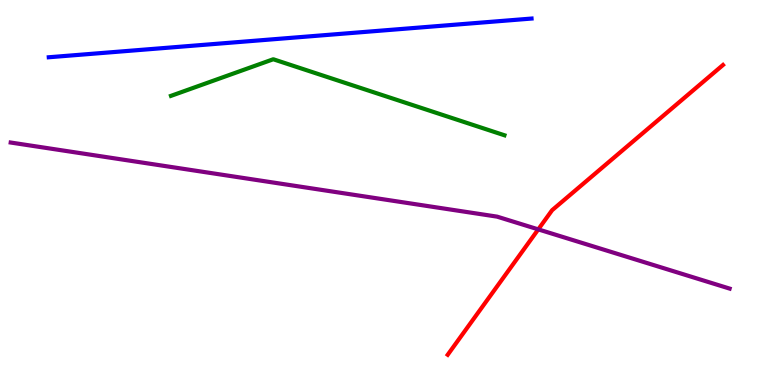[{'lines': ['blue', 'red'], 'intersections': []}, {'lines': ['green', 'red'], 'intersections': []}, {'lines': ['purple', 'red'], 'intersections': [{'x': 6.95, 'y': 4.04}]}, {'lines': ['blue', 'green'], 'intersections': []}, {'lines': ['blue', 'purple'], 'intersections': []}, {'lines': ['green', 'purple'], 'intersections': []}]